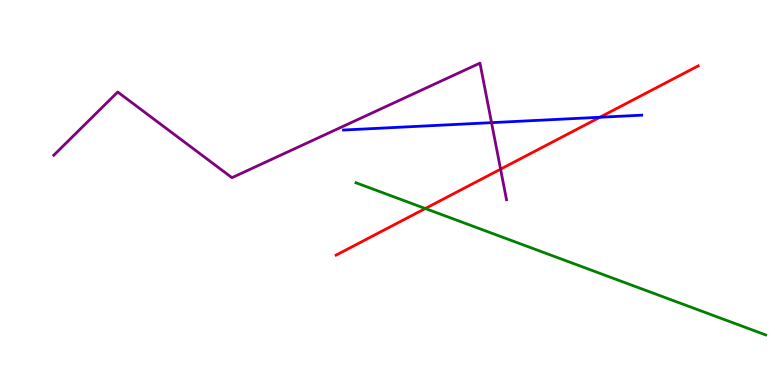[{'lines': ['blue', 'red'], 'intersections': [{'x': 7.74, 'y': 6.95}]}, {'lines': ['green', 'red'], 'intersections': [{'x': 5.49, 'y': 4.58}]}, {'lines': ['purple', 'red'], 'intersections': [{'x': 6.46, 'y': 5.61}]}, {'lines': ['blue', 'green'], 'intersections': []}, {'lines': ['blue', 'purple'], 'intersections': [{'x': 6.34, 'y': 6.81}]}, {'lines': ['green', 'purple'], 'intersections': []}]